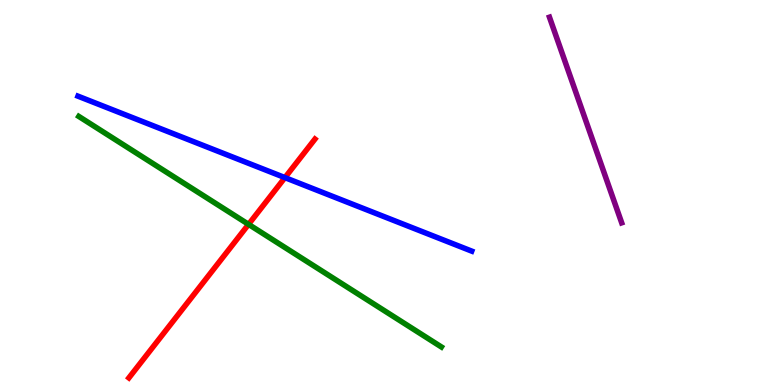[{'lines': ['blue', 'red'], 'intersections': [{'x': 3.68, 'y': 5.39}]}, {'lines': ['green', 'red'], 'intersections': [{'x': 3.21, 'y': 4.17}]}, {'lines': ['purple', 'red'], 'intersections': []}, {'lines': ['blue', 'green'], 'intersections': []}, {'lines': ['blue', 'purple'], 'intersections': []}, {'lines': ['green', 'purple'], 'intersections': []}]